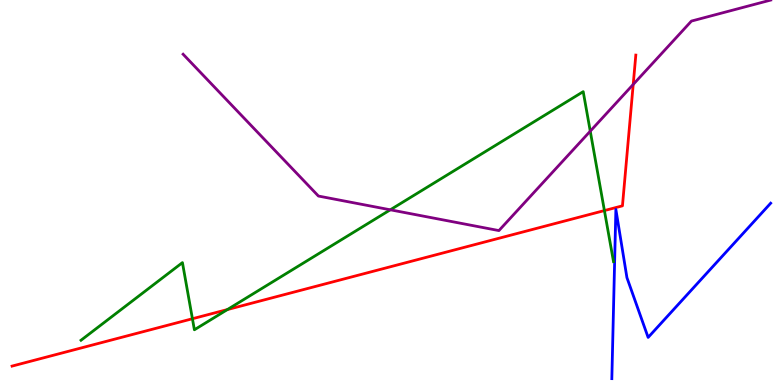[{'lines': ['blue', 'red'], 'intersections': []}, {'lines': ['green', 'red'], 'intersections': [{'x': 2.48, 'y': 1.72}, {'x': 2.93, 'y': 1.96}, {'x': 7.8, 'y': 4.53}]}, {'lines': ['purple', 'red'], 'intersections': [{'x': 8.17, 'y': 7.81}]}, {'lines': ['blue', 'green'], 'intersections': []}, {'lines': ['blue', 'purple'], 'intersections': []}, {'lines': ['green', 'purple'], 'intersections': [{'x': 5.04, 'y': 4.55}, {'x': 7.62, 'y': 6.59}]}]